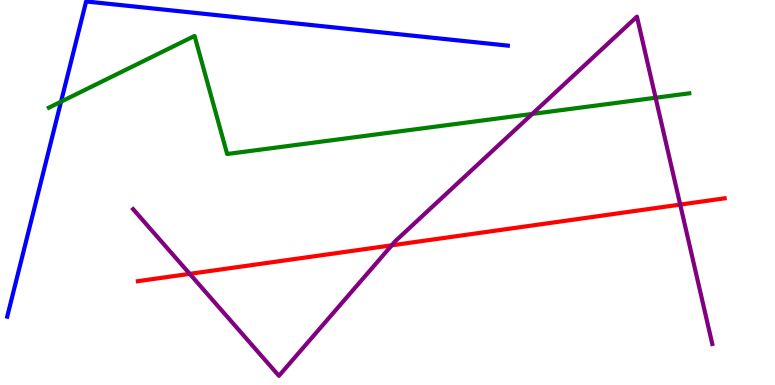[{'lines': ['blue', 'red'], 'intersections': []}, {'lines': ['green', 'red'], 'intersections': []}, {'lines': ['purple', 'red'], 'intersections': [{'x': 2.45, 'y': 2.89}, {'x': 5.05, 'y': 3.63}, {'x': 8.78, 'y': 4.69}]}, {'lines': ['blue', 'green'], 'intersections': [{'x': 0.788, 'y': 7.36}]}, {'lines': ['blue', 'purple'], 'intersections': []}, {'lines': ['green', 'purple'], 'intersections': [{'x': 6.87, 'y': 7.04}, {'x': 8.46, 'y': 7.46}]}]